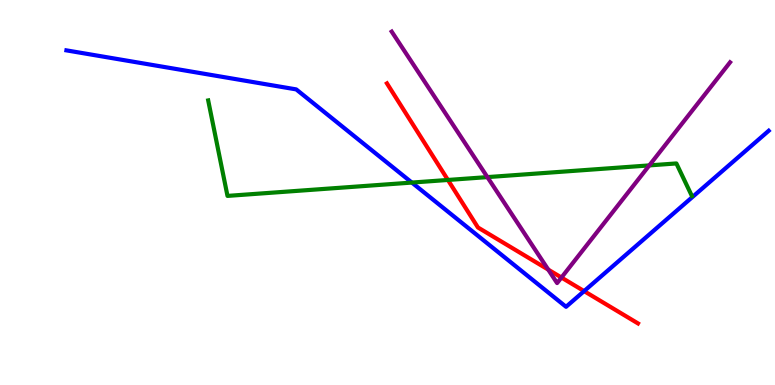[{'lines': ['blue', 'red'], 'intersections': [{'x': 7.54, 'y': 2.44}]}, {'lines': ['green', 'red'], 'intersections': [{'x': 5.78, 'y': 5.33}]}, {'lines': ['purple', 'red'], 'intersections': [{'x': 7.07, 'y': 3.0}, {'x': 7.24, 'y': 2.79}]}, {'lines': ['blue', 'green'], 'intersections': [{'x': 5.31, 'y': 5.26}]}, {'lines': ['blue', 'purple'], 'intersections': []}, {'lines': ['green', 'purple'], 'intersections': [{'x': 6.29, 'y': 5.4}, {'x': 8.38, 'y': 5.7}]}]